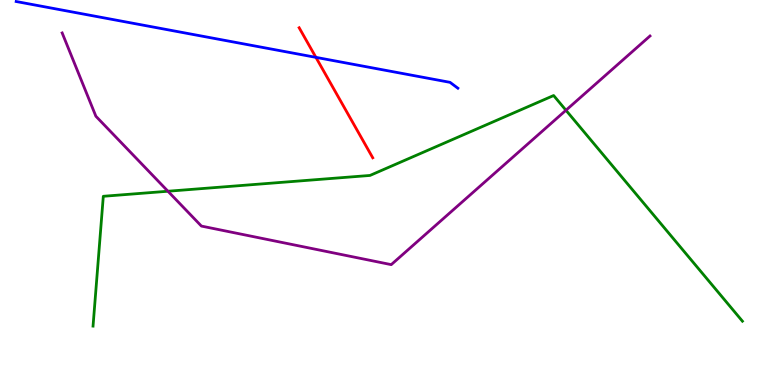[{'lines': ['blue', 'red'], 'intersections': [{'x': 4.08, 'y': 8.51}]}, {'lines': ['green', 'red'], 'intersections': []}, {'lines': ['purple', 'red'], 'intersections': []}, {'lines': ['blue', 'green'], 'intersections': []}, {'lines': ['blue', 'purple'], 'intersections': []}, {'lines': ['green', 'purple'], 'intersections': [{'x': 2.17, 'y': 5.03}, {'x': 7.3, 'y': 7.14}]}]